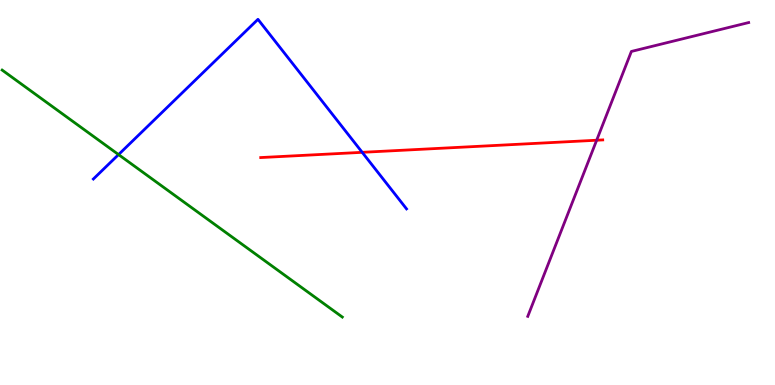[{'lines': ['blue', 'red'], 'intersections': [{'x': 4.67, 'y': 6.04}]}, {'lines': ['green', 'red'], 'intersections': []}, {'lines': ['purple', 'red'], 'intersections': [{'x': 7.7, 'y': 6.36}]}, {'lines': ['blue', 'green'], 'intersections': [{'x': 1.53, 'y': 5.98}]}, {'lines': ['blue', 'purple'], 'intersections': []}, {'lines': ['green', 'purple'], 'intersections': []}]